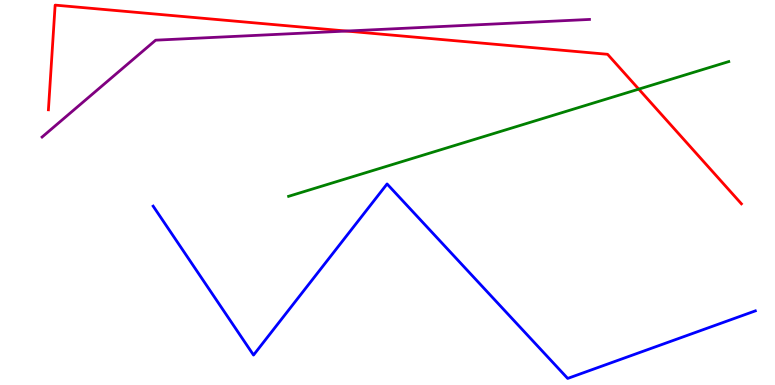[{'lines': ['blue', 'red'], 'intersections': []}, {'lines': ['green', 'red'], 'intersections': [{'x': 8.24, 'y': 7.68}]}, {'lines': ['purple', 'red'], 'intersections': [{'x': 4.47, 'y': 9.19}]}, {'lines': ['blue', 'green'], 'intersections': []}, {'lines': ['blue', 'purple'], 'intersections': []}, {'lines': ['green', 'purple'], 'intersections': []}]